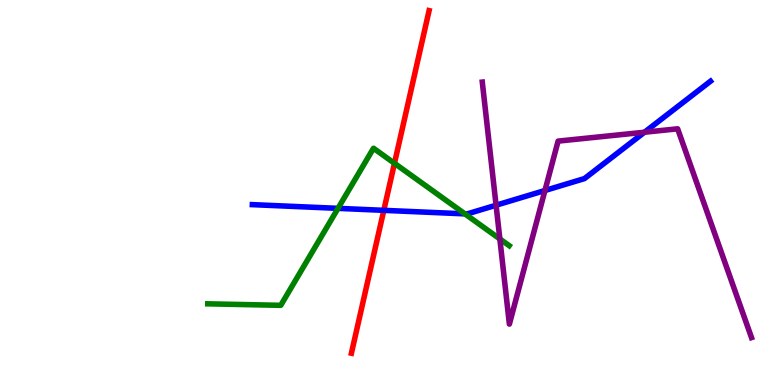[{'lines': ['blue', 'red'], 'intersections': [{'x': 4.95, 'y': 4.54}]}, {'lines': ['green', 'red'], 'intersections': [{'x': 5.09, 'y': 5.76}]}, {'lines': ['purple', 'red'], 'intersections': []}, {'lines': ['blue', 'green'], 'intersections': [{'x': 4.36, 'y': 4.59}, {'x': 6.0, 'y': 4.45}]}, {'lines': ['blue', 'purple'], 'intersections': [{'x': 6.4, 'y': 4.67}, {'x': 7.03, 'y': 5.05}, {'x': 8.32, 'y': 6.57}]}, {'lines': ['green', 'purple'], 'intersections': [{'x': 6.45, 'y': 3.79}]}]